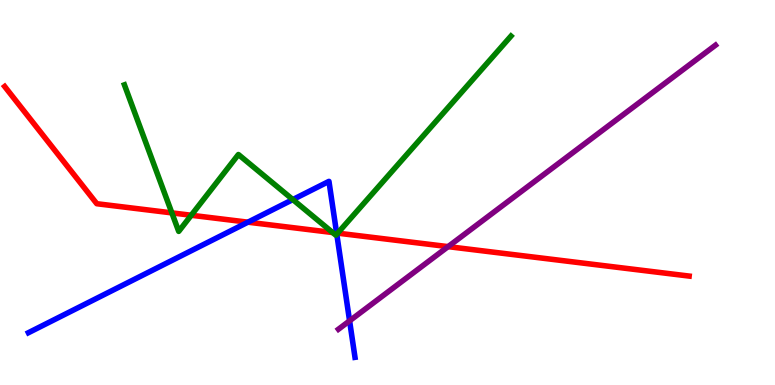[{'lines': ['blue', 'red'], 'intersections': [{'x': 3.2, 'y': 4.23}, {'x': 4.34, 'y': 3.95}]}, {'lines': ['green', 'red'], 'intersections': [{'x': 2.22, 'y': 4.47}, {'x': 2.47, 'y': 4.41}, {'x': 4.29, 'y': 3.96}, {'x': 4.36, 'y': 3.94}]}, {'lines': ['purple', 'red'], 'intersections': [{'x': 5.78, 'y': 3.59}]}, {'lines': ['blue', 'green'], 'intersections': [{'x': 3.78, 'y': 4.82}, {'x': 4.35, 'y': 3.92}]}, {'lines': ['blue', 'purple'], 'intersections': [{'x': 4.51, 'y': 1.67}]}, {'lines': ['green', 'purple'], 'intersections': []}]